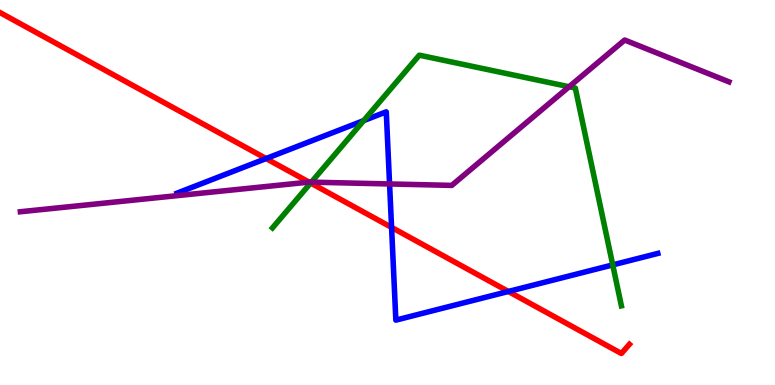[{'lines': ['blue', 'red'], 'intersections': [{'x': 3.43, 'y': 5.88}, {'x': 5.05, 'y': 4.09}, {'x': 6.56, 'y': 2.43}]}, {'lines': ['green', 'red'], 'intersections': [{'x': 4.01, 'y': 5.25}]}, {'lines': ['purple', 'red'], 'intersections': [{'x': 3.99, 'y': 5.27}]}, {'lines': ['blue', 'green'], 'intersections': [{'x': 4.69, 'y': 6.87}, {'x': 7.91, 'y': 3.12}]}, {'lines': ['blue', 'purple'], 'intersections': [{'x': 5.03, 'y': 5.22}]}, {'lines': ['green', 'purple'], 'intersections': [{'x': 4.02, 'y': 5.27}, {'x': 7.34, 'y': 7.75}]}]